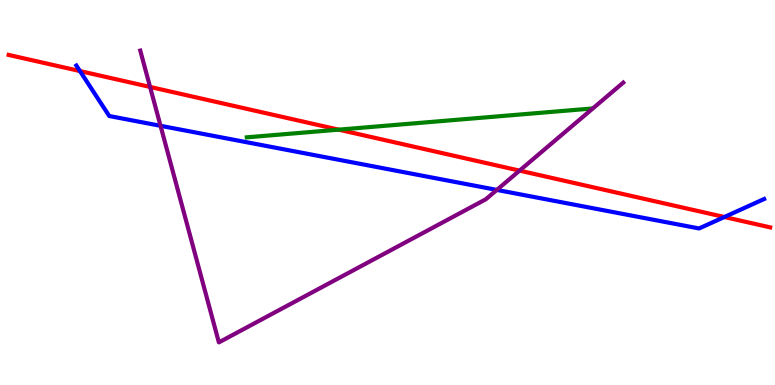[{'lines': ['blue', 'red'], 'intersections': [{'x': 1.03, 'y': 8.15}, {'x': 9.35, 'y': 4.36}]}, {'lines': ['green', 'red'], 'intersections': [{'x': 4.37, 'y': 6.63}]}, {'lines': ['purple', 'red'], 'intersections': [{'x': 1.94, 'y': 7.74}, {'x': 6.7, 'y': 5.57}]}, {'lines': ['blue', 'green'], 'intersections': []}, {'lines': ['blue', 'purple'], 'intersections': [{'x': 2.07, 'y': 6.73}, {'x': 6.41, 'y': 5.07}]}, {'lines': ['green', 'purple'], 'intersections': []}]